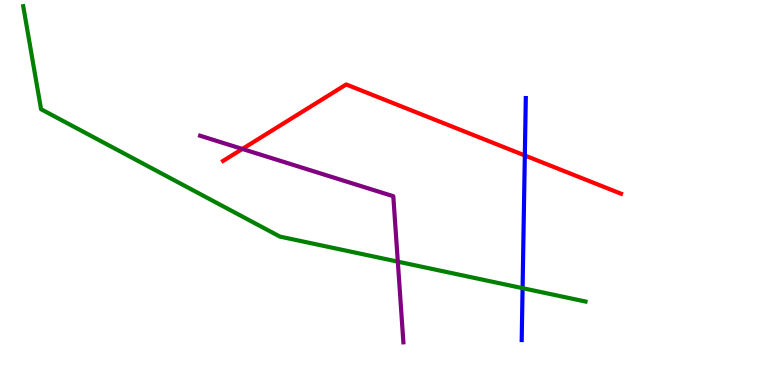[{'lines': ['blue', 'red'], 'intersections': [{'x': 6.77, 'y': 5.96}]}, {'lines': ['green', 'red'], 'intersections': []}, {'lines': ['purple', 'red'], 'intersections': [{'x': 3.13, 'y': 6.13}]}, {'lines': ['blue', 'green'], 'intersections': [{'x': 6.74, 'y': 2.52}]}, {'lines': ['blue', 'purple'], 'intersections': []}, {'lines': ['green', 'purple'], 'intersections': [{'x': 5.13, 'y': 3.2}]}]